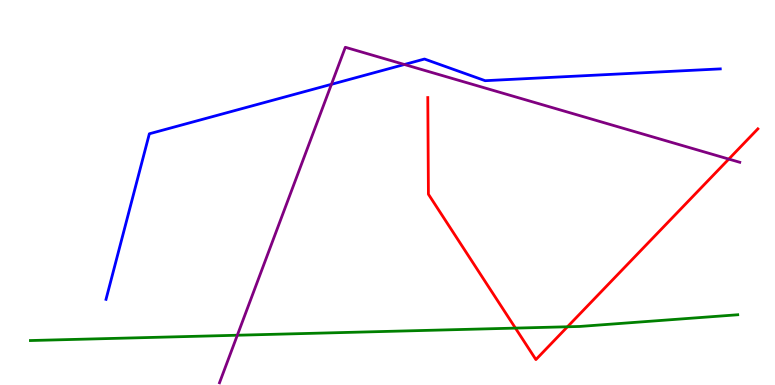[{'lines': ['blue', 'red'], 'intersections': []}, {'lines': ['green', 'red'], 'intersections': [{'x': 6.65, 'y': 1.48}, {'x': 7.32, 'y': 1.51}]}, {'lines': ['purple', 'red'], 'intersections': [{'x': 9.4, 'y': 5.87}]}, {'lines': ['blue', 'green'], 'intersections': []}, {'lines': ['blue', 'purple'], 'intersections': [{'x': 4.28, 'y': 7.81}, {'x': 5.22, 'y': 8.32}]}, {'lines': ['green', 'purple'], 'intersections': [{'x': 3.06, 'y': 1.29}]}]